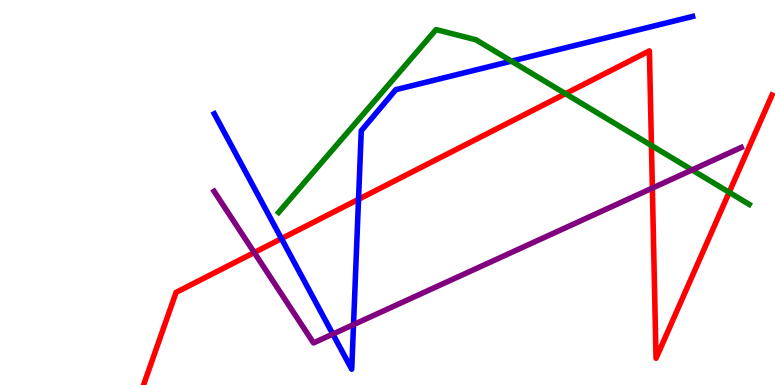[{'lines': ['blue', 'red'], 'intersections': [{'x': 3.63, 'y': 3.8}, {'x': 4.63, 'y': 4.82}]}, {'lines': ['green', 'red'], 'intersections': [{'x': 7.3, 'y': 7.57}, {'x': 8.41, 'y': 6.22}, {'x': 9.41, 'y': 5.01}]}, {'lines': ['purple', 'red'], 'intersections': [{'x': 3.28, 'y': 3.44}, {'x': 8.42, 'y': 5.12}]}, {'lines': ['blue', 'green'], 'intersections': [{'x': 6.6, 'y': 8.41}]}, {'lines': ['blue', 'purple'], 'intersections': [{'x': 4.29, 'y': 1.32}, {'x': 4.56, 'y': 1.57}]}, {'lines': ['green', 'purple'], 'intersections': [{'x': 8.93, 'y': 5.59}]}]